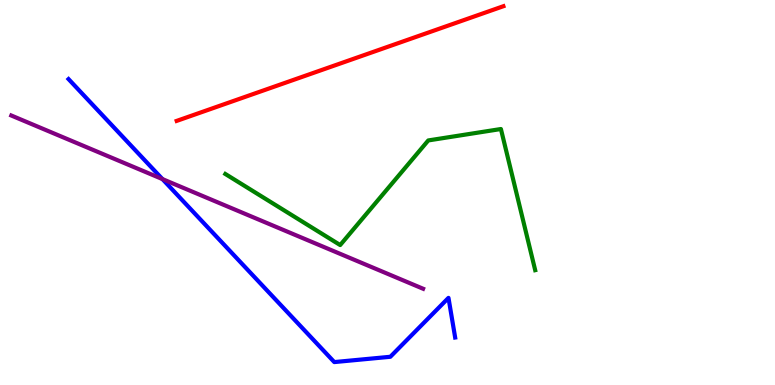[{'lines': ['blue', 'red'], 'intersections': []}, {'lines': ['green', 'red'], 'intersections': []}, {'lines': ['purple', 'red'], 'intersections': []}, {'lines': ['blue', 'green'], 'intersections': []}, {'lines': ['blue', 'purple'], 'intersections': [{'x': 2.1, 'y': 5.35}]}, {'lines': ['green', 'purple'], 'intersections': []}]